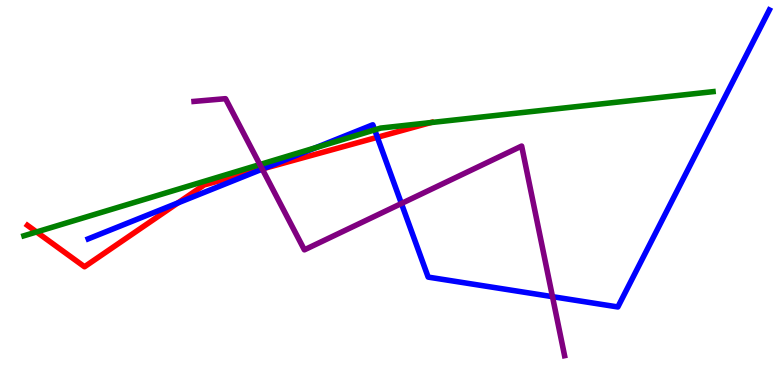[{'lines': ['blue', 'red'], 'intersections': [{'x': 2.3, 'y': 4.73}, {'x': 3.4, 'y': 5.62}, {'x': 4.87, 'y': 6.43}]}, {'lines': ['green', 'red'], 'intersections': [{'x': 0.472, 'y': 3.97}, {'x': 5.56, 'y': 6.82}]}, {'lines': ['purple', 'red'], 'intersections': [{'x': 3.38, 'y': 5.61}]}, {'lines': ['blue', 'green'], 'intersections': [{'x': 4.07, 'y': 6.16}, {'x': 4.83, 'y': 6.63}]}, {'lines': ['blue', 'purple'], 'intersections': [{'x': 3.38, 'y': 5.61}, {'x': 5.18, 'y': 4.71}, {'x': 7.13, 'y': 2.29}]}, {'lines': ['green', 'purple'], 'intersections': [{'x': 3.35, 'y': 5.73}]}]